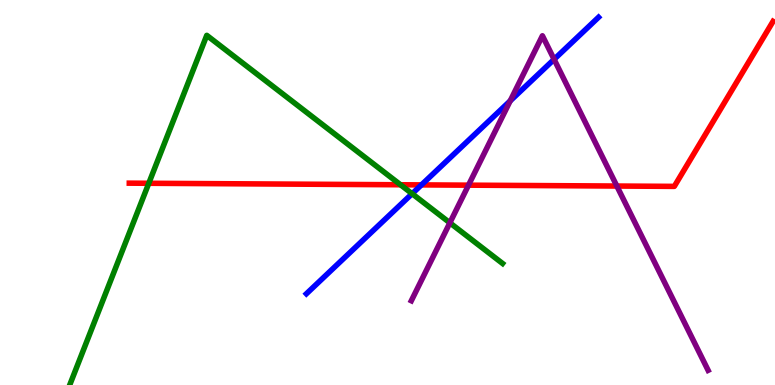[{'lines': ['blue', 'red'], 'intersections': [{'x': 5.44, 'y': 5.2}]}, {'lines': ['green', 'red'], 'intersections': [{'x': 1.92, 'y': 5.24}, {'x': 5.17, 'y': 5.2}]}, {'lines': ['purple', 'red'], 'intersections': [{'x': 6.05, 'y': 5.19}, {'x': 7.96, 'y': 5.17}]}, {'lines': ['blue', 'green'], 'intersections': [{'x': 5.32, 'y': 4.97}]}, {'lines': ['blue', 'purple'], 'intersections': [{'x': 6.58, 'y': 7.38}, {'x': 7.15, 'y': 8.46}]}, {'lines': ['green', 'purple'], 'intersections': [{'x': 5.8, 'y': 4.21}]}]